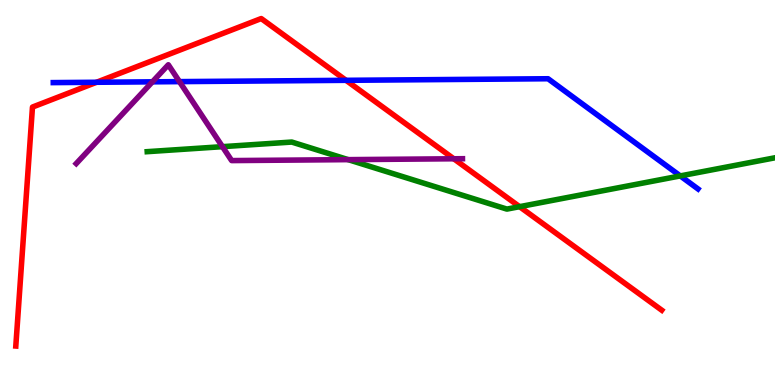[{'lines': ['blue', 'red'], 'intersections': [{'x': 1.25, 'y': 7.86}, {'x': 4.47, 'y': 7.91}]}, {'lines': ['green', 'red'], 'intersections': [{'x': 6.7, 'y': 4.63}]}, {'lines': ['purple', 'red'], 'intersections': [{'x': 5.86, 'y': 5.88}]}, {'lines': ['blue', 'green'], 'intersections': [{'x': 8.78, 'y': 5.43}]}, {'lines': ['blue', 'purple'], 'intersections': [{'x': 1.97, 'y': 7.87}, {'x': 2.32, 'y': 7.88}]}, {'lines': ['green', 'purple'], 'intersections': [{'x': 2.87, 'y': 6.19}, {'x': 4.49, 'y': 5.85}]}]